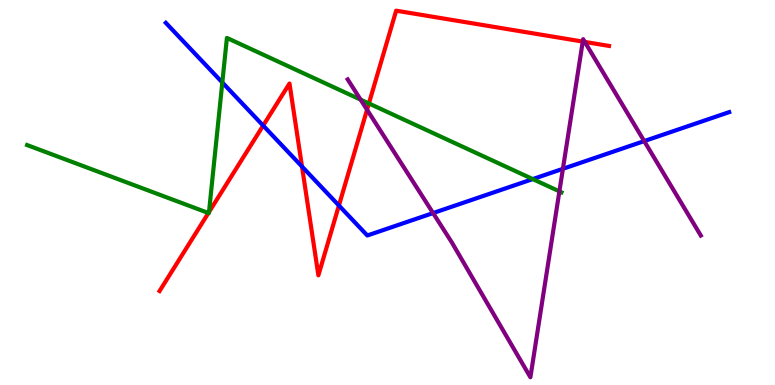[{'lines': ['blue', 'red'], 'intersections': [{'x': 3.4, 'y': 6.74}, {'x': 3.9, 'y': 5.67}, {'x': 4.37, 'y': 4.66}]}, {'lines': ['green', 'red'], 'intersections': [{'x': 2.69, 'y': 4.47}, {'x': 2.7, 'y': 4.49}, {'x': 4.76, 'y': 7.31}]}, {'lines': ['purple', 'red'], 'intersections': [{'x': 4.74, 'y': 7.15}, {'x': 7.52, 'y': 8.92}, {'x': 7.55, 'y': 8.91}]}, {'lines': ['blue', 'green'], 'intersections': [{'x': 2.87, 'y': 7.86}, {'x': 6.87, 'y': 5.35}]}, {'lines': ['blue', 'purple'], 'intersections': [{'x': 5.59, 'y': 4.47}, {'x': 7.26, 'y': 5.62}, {'x': 8.31, 'y': 6.34}]}, {'lines': ['green', 'purple'], 'intersections': [{'x': 4.65, 'y': 7.41}, {'x': 7.22, 'y': 5.03}]}]